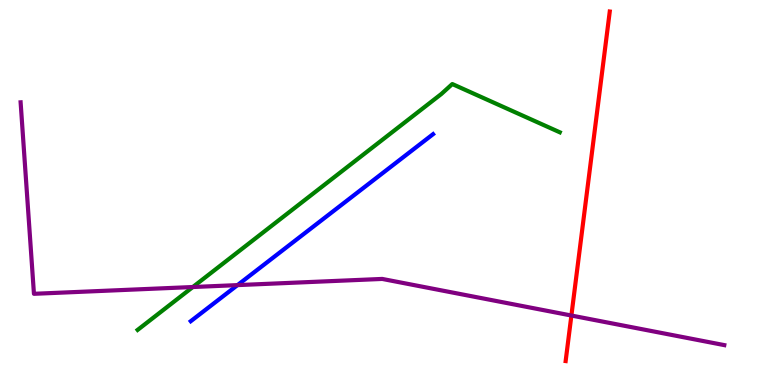[{'lines': ['blue', 'red'], 'intersections': []}, {'lines': ['green', 'red'], 'intersections': []}, {'lines': ['purple', 'red'], 'intersections': [{'x': 7.37, 'y': 1.8}]}, {'lines': ['blue', 'green'], 'intersections': []}, {'lines': ['blue', 'purple'], 'intersections': [{'x': 3.06, 'y': 2.59}]}, {'lines': ['green', 'purple'], 'intersections': [{'x': 2.49, 'y': 2.54}]}]